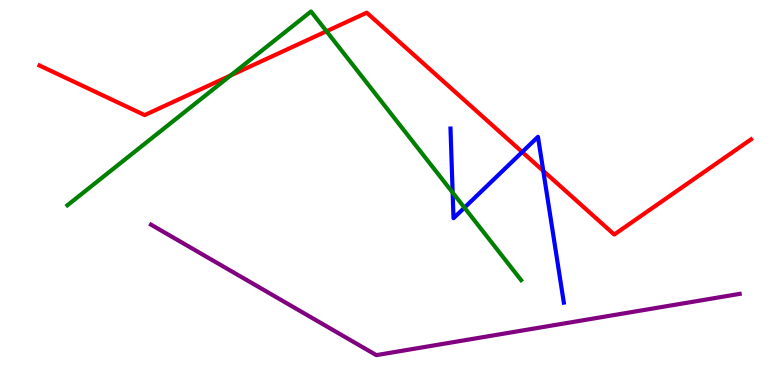[{'lines': ['blue', 'red'], 'intersections': [{'x': 6.74, 'y': 6.05}, {'x': 7.01, 'y': 5.56}]}, {'lines': ['green', 'red'], 'intersections': [{'x': 2.98, 'y': 8.04}, {'x': 4.21, 'y': 9.19}]}, {'lines': ['purple', 'red'], 'intersections': []}, {'lines': ['blue', 'green'], 'intersections': [{'x': 5.84, 'y': 5.0}, {'x': 5.99, 'y': 4.61}]}, {'lines': ['blue', 'purple'], 'intersections': []}, {'lines': ['green', 'purple'], 'intersections': []}]